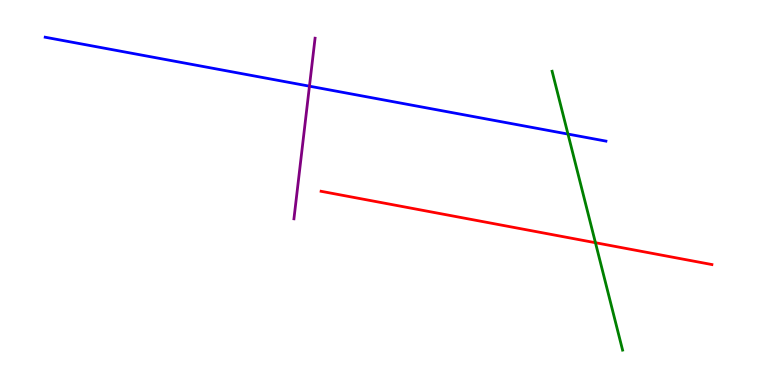[{'lines': ['blue', 'red'], 'intersections': []}, {'lines': ['green', 'red'], 'intersections': [{'x': 7.68, 'y': 3.7}]}, {'lines': ['purple', 'red'], 'intersections': []}, {'lines': ['blue', 'green'], 'intersections': [{'x': 7.33, 'y': 6.52}]}, {'lines': ['blue', 'purple'], 'intersections': [{'x': 3.99, 'y': 7.76}]}, {'lines': ['green', 'purple'], 'intersections': []}]